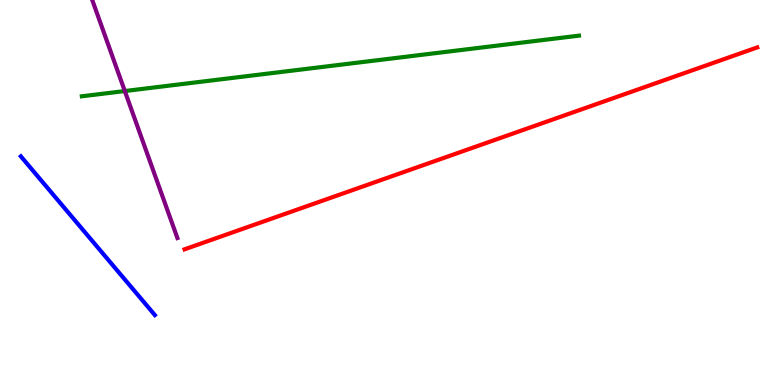[{'lines': ['blue', 'red'], 'intersections': []}, {'lines': ['green', 'red'], 'intersections': []}, {'lines': ['purple', 'red'], 'intersections': []}, {'lines': ['blue', 'green'], 'intersections': []}, {'lines': ['blue', 'purple'], 'intersections': []}, {'lines': ['green', 'purple'], 'intersections': [{'x': 1.61, 'y': 7.64}]}]